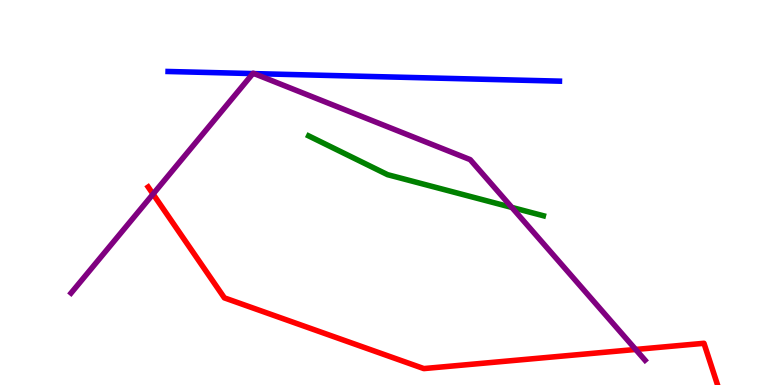[{'lines': ['blue', 'red'], 'intersections': []}, {'lines': ['green', 'red'], 'intersections': []}, {'lines': ['purple', 'red'], 'intersections': [{'x': 1.97, 'y': 4.96}, {'x': 8.2, 'y': 0.923}]}, {'lines': ['blue', 'green'], 'intersections': []}, {'lines': ['blue', 'purple'], 'intersections': [{'x': 3.26, 'y': 8.09}, {'x': 3.28, 'y': 8.09}]}, {'lines': ['green', 'purple'], 'intersections': [{'x': 6.6, 'y': 4.61}]}]